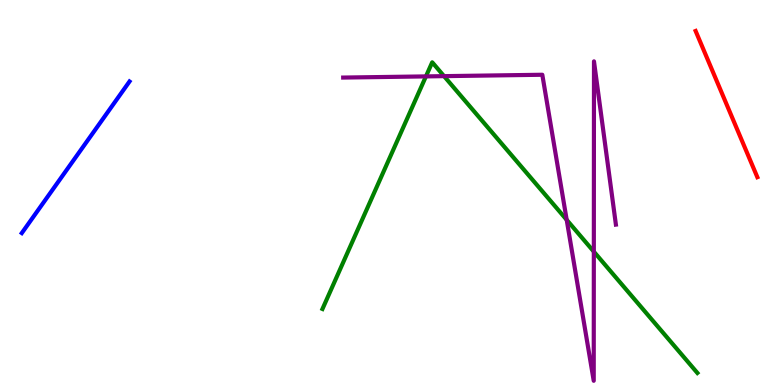[{'lines': ['blue', 'red'], 'intersections': []}, {'lines': ['green', 'red'], 'intersections': []}, {'lines': ['purple', 'red'], 'intersections': []}, {'lines': ['blue', 'green'], 'intersections': []}, {'lines': ['blue', 'purple'], 'intersections': []}, {'lines': ['green', 'purple'], 'intersections': [{'x': 5.5, 'y': 8.02}, {'x': 5.73, 'y': 8.02}, {'x': 7.31, 'y': 4.29}, {'x': 7.66, 'y': 3.46}]}]